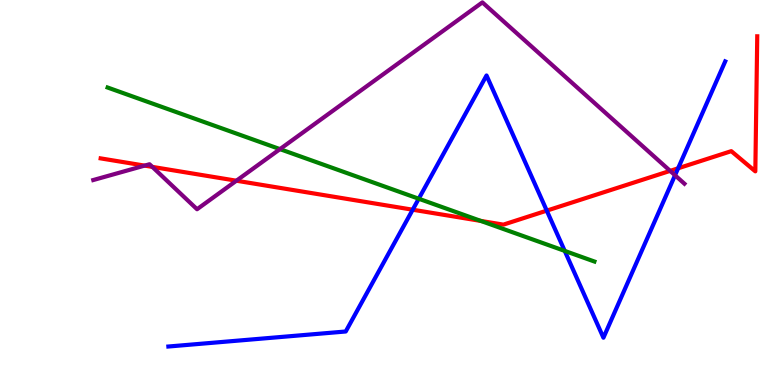[{'lines': ['blue', 'red'], 'intersections': [{'x': 5.33, 'y': 4.55}, {'x': 7.06, 'y': 4.53}, {'x': 8.75, 'y': 5.63}]}, {'lines': ['green', 'red'], 'intersections': [{'x': 6.2, 'y': 4.26}]}, {'lines': ['purple', 'red'], 'intersections': [{'x': 1.87, 'y': 5.7}, {'x': 1.97, 'y': 5.67}, {'x': 3.05, 'y': 5.31}, {'x': 8.65, 'y': 5.56}]}, {'lines': ['blue', 'green'], 'intersections': [{'x': 5.4, 'y': 4.84}, {'x': 7.29, 'y': 3.48}]}, {'lines': ['blue', 'purple'], 'intersections': [{'x': 8.71, 'y': 5.45}]}, {'lines': ['green', 'purple'], 'intersections': [{'x': 3.61, 'y': 6.13}]}]